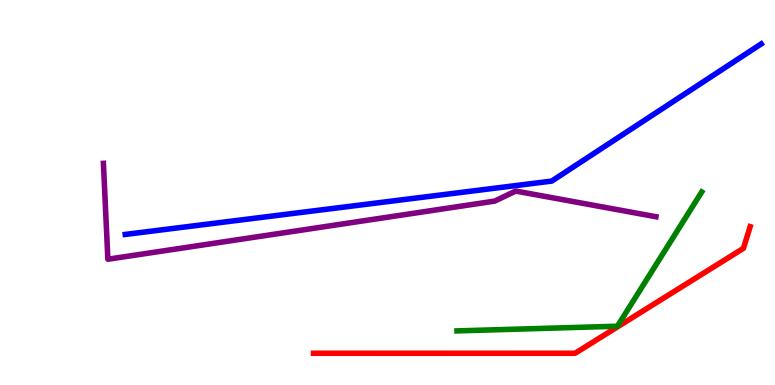[{'lines': ['blue', 'red'], 'intersections': []}, {'lines': ['green', 'red'], 'intersections': []}, {'lines': ['purple', 'red'], 'intersections': []}, {'lines': ['blue', 'green'], 'intersections': []}, {'lines': ['blue', 'purple'], 'intersections': []}, {'lines': ['green', 'purple'], 'intersections': []}]